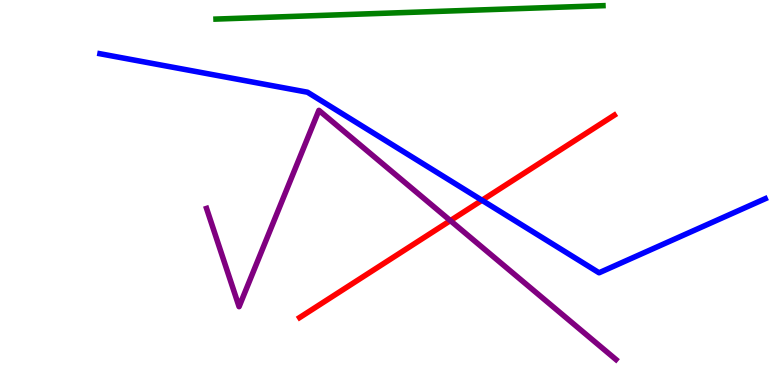[{'lines': ['blue', 'red'], 'intersections': [{'x': 6.22, 'y': 4.8}]}, {'lines': ['green', 'red'], 'intersections': []}, {'lines': ['purple', 'red'], 'intersections': [{'x': 5.81, 'y': 4.27}]}, {'lines': ['blue', 'green'], 'intersections': []}, {'lines': ['blue', 'purple'], 'intersections': []}, {'lines': ['green', 'purple'], 'intersections': []}]